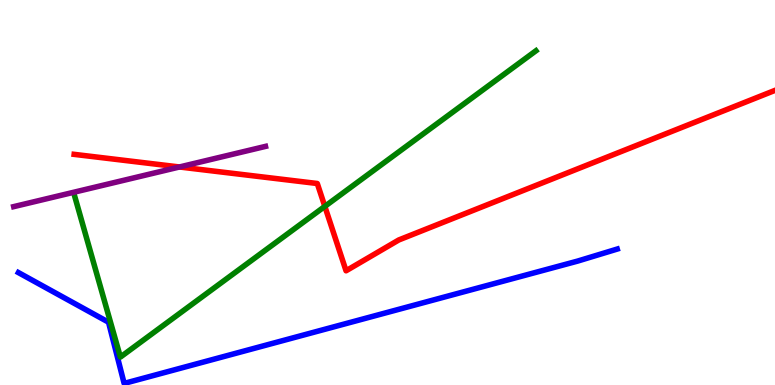[{'lines': ['blue', 'red'], 'intersections': []}, {'lines': ['green', 'red'], 'intersections': [{'x': 4.19, 'y': 4.64}]}, {'lines': ['purple', 'red'], 'intersections': [{'x': 2.32, 'y': 5.66}]}, {'lines': ['blue', 'green'], 'intersections': []}, {'lines': ['blue', 'purple'], 'intersections': []}, {'lines': ['green', 'purple'], 'intersections': []}]